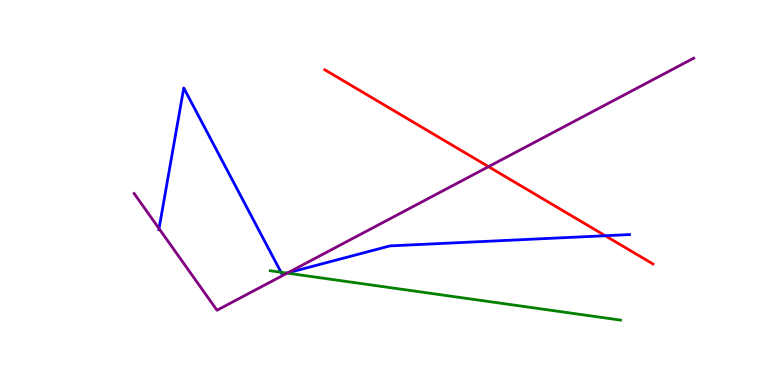[{'lines': ['blue', 'red'], 'intersections': [{'x': 7.81, 'y': 3.88}]}, {'lines': ['green', 'red'], 'intersections': []}, {'lines': ['purple', 'red'], 'intersections': [{'x': 6.3, 'y': 5.67}]}, {'lines': ['blue', 'green'], 'intersections': [{'x': 3.63, 'y': 2.93}, {'x': 3.7, 'y': 2.91}]}, {'lines': ['blue', 'purple'], 'intersections': [{'x': 2.05, 'y': 4.06}, {'x': 3.71, 'y': 2.91}]}, {'lines': ['green', 'purple'], 'intersections': [{'x': 3.71, 'y': 2.91}]}]